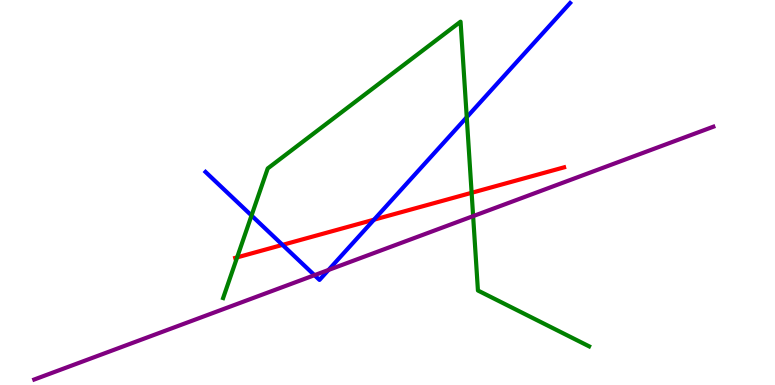[{'lines': ['blue', 'red'], 'intersections': [{'x': 3.65, 'y': 3.64}, {'x': 4.83, 'y': 4.29}]}, {'lines': ['green', 'red'], 'intersections': [{'x': 3.06, 'y': 3.31}, {'x': 6.09, 'y': 4.99}]}, {'lines': ['purple', 'red'], 'intersections': []}, {'lines': ['blue', 'green'], 'intersections': [{'x': 3.25, 'y': 4.4}, {'x': 6.02, 'y': 6.96}]}, {'lines': ['blue', 'purple'], 'intersections': [{'x': 4.06, 'y': 2.85}, {'x': 4.24, 'y': 2.99}]}, {'lines': ['green', 'purple'], 'intersections': [{'x': 6.1, 'y': 4.39}]}]